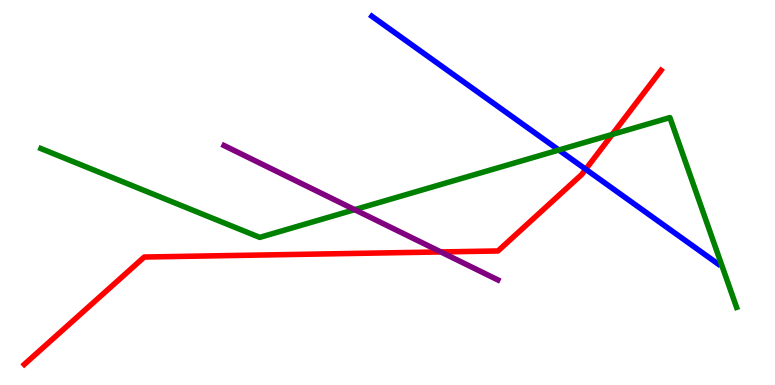[{'lines': ['blue', 'red'], 'intersections': [{'x': 7.56, 'y': 5.6}]}, {'lines': ['green', 'red'], 'intersections': [{'x': 7.9, 'y': 6.51}]}, {'lines': ['purple', 'red'], 'intersections': [{'x': 5.69, 'y': 3.46}]}, {'lines': ['blue', 'green'], 'intersections': [{'x': 7.21, 'y': 6.1}]}, {'lines': ['blue', 'purple'], 'intersections': []}, {'lines': ['green', 'purple'], 'intersections': [{'x': 4.58, 'y': 4.55}]}]